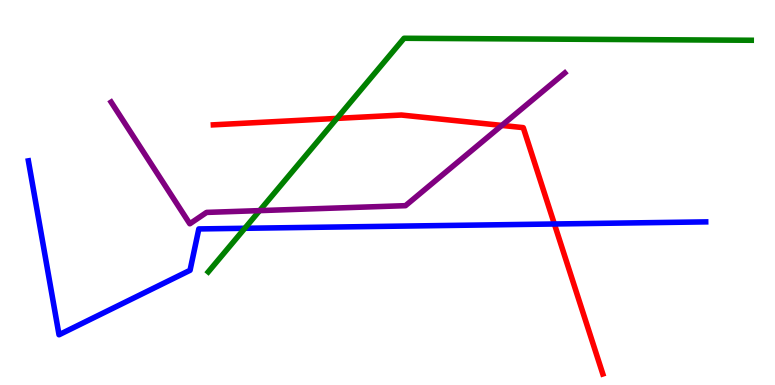[{'lines': ['blue', 'red'], 'intersections': [{'x': 7.15, 'y': 4.18}]}, {'lines': ['green', 'red'], 'intersections': [{'x': 4.35, 'y': 6.92}]}, {'lines': ['purple', 'red'], 'intersections': [{'x': 6.48, 'y': 6.74}]}, {'lines': ['blue', 'green'], 'intersections': [{'x': 3.16, 'y': 4.07}]}, {'lines': ['blue', 'purple'], 'intersections': []}, {'lines': ['green', 'purple'], 'intersections': [{'x': 3.35, 'y': 4.53}]}]